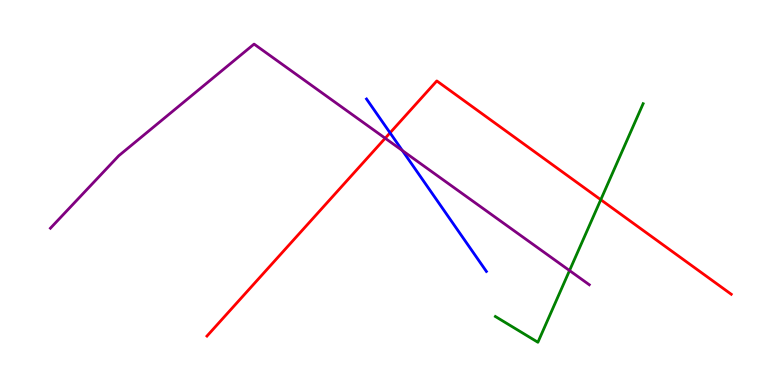[{'lines': ['blue', 'red'], 'intersections': [{'x': 5.03, 'y': 6.55}]}, {'lines': ['green', 'red'], 'intersections': [{'x': 7.75, 'y': 4.81}]}, {'lines': ['purple', 'red'], 'intersections': [{'x': 4.97, 'y': 6.41}]}, {'lines': ['blue', 'green'], 'intersections': []}, {'lines': ['blue', 'purple'], 'intersections': [{'x': 5.19, 'y': 6.09}]}, {'lines': ['green', 'purple'], 'intersections': [{'x': 7.35, 'y': 2.97}]}]